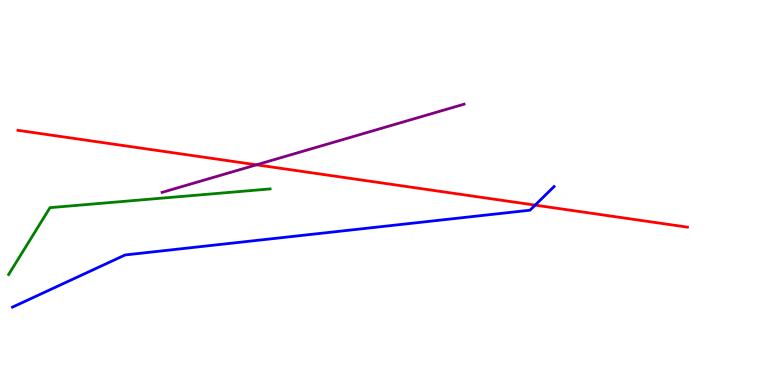[{'lines': ['blue', 'red'], 'intersections': [{'x': 6.91, 'y': 4.67}]}, {'lines': ['green', 'red'], 'intersections': []}, {'lines': ['purple', 'red'], 'intersections': [{'x': 3.31, 'y': 5.72}]}, {'lines': ['blue', 'green'], 'intersections': []}, {'lines': ['blue', 'purple'], 'intersections': []}, {'lines': ['green', 'purple'], 'intersections': []}]